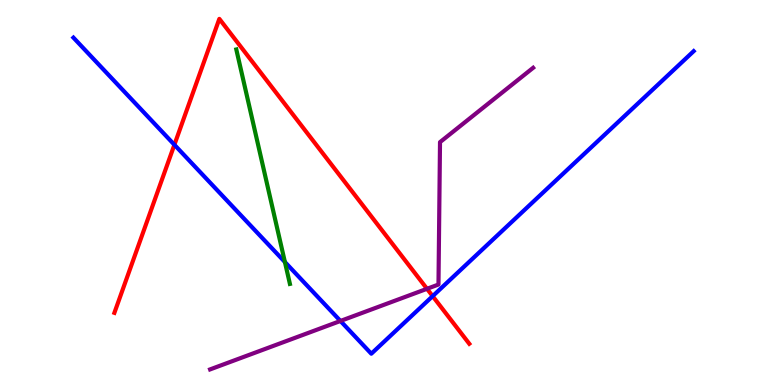[{'lines': ['blue', 'red'], 'intersections': [{'x': 2.25, 'y': 6.24}, {'x': 5.58, 'y': 2.31}]}, {'lines': ['green', 'red'], 'intersections': []}, {'lines': ['purple', 'red'], 'intersections': [{'x': 5.51, 'y': 2.5}]}, {'lines': ['blue', 'green'], 'intersections': [{'x': 3.68, 'y': 3.19}]}, {'lines': ['blue', 'purple'], 'intersections': [{'x': 4.39, 'y': 1.66}]}, {'lines': ['green', 'purple'], 'intersections': []}]